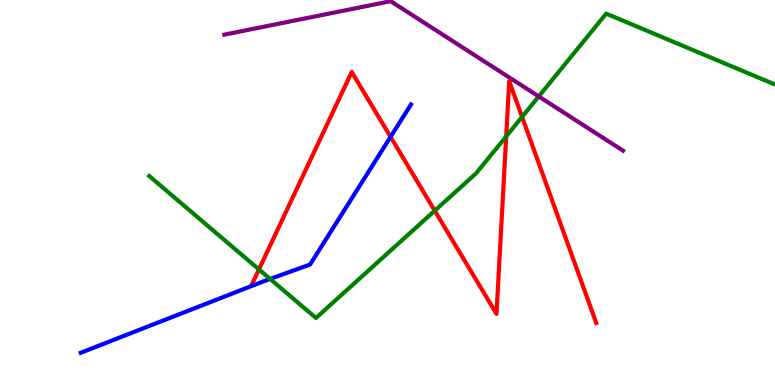[{'lines': ['blue', 'red'], 'intersections': [{'x': 5.04, 'y': 6.44}]}, {'lines': ['green', 'red'], 'intersections': [{'x': 3.34, 'y': 3.0}, {'x': 5.61, 'y': 4.53}, {'x': 6.53, 'y': 6.46}, {'x': 6.74, 'y': 6.96}]}, {'lines': ['purple', 'red'], 'intersections': []}, {'lines': ['blue', 'green'], 'intersections': [{'x': 3.49, 'y': 2.75}]}, {'lines': ['blue', 'purple'], 'intersections': []}, {'lines': ['green', 'purple'], 'intersections': [{'x': 6.95, 'y': 7.5}]}]